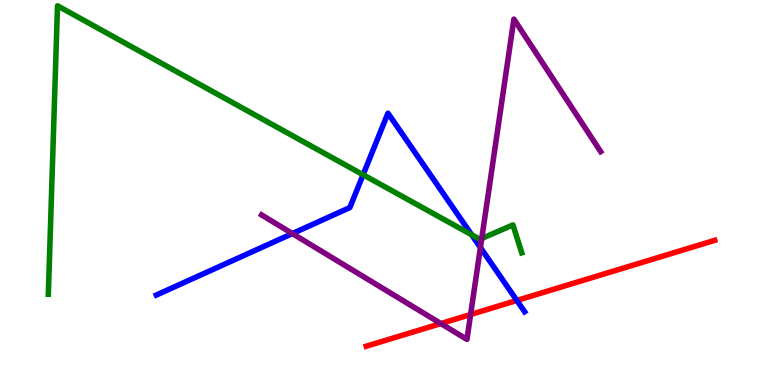[{'lines': ['blue', 'red'], 'intersections': [{'x': 6.67, 'y': 2.2}]}, {'lines': ['green', 'red'], 'intersections': []}, {'lines': ['purple', 'red'], 'intersections': [{'x': 5.69, 'y': 1.6}, {'x': 6.07, 'y': 1.83}]}, {'lines': ['blue', 'green'], 'intersections': [{'x': 4.69, 'y': 5.46}, {'x': 6.09, 'y': 3.9}]}, {'lines': ['blue', 'purple'], 'intersections': [{'x': 3.77, 'y': 3.93}, {'x': 6.2, 'y': 3.57}]}, {'lines': ['green', 'purple'], 'intersections': [{'x': 6.22, 'y': 3.81}]}]